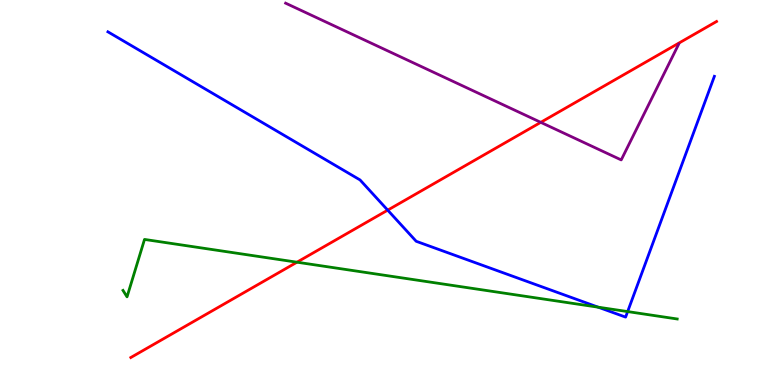[{'lines': ['blue', 'red'], 'intersections': [{'x': 5.0, 'y': 4.54}]}, {'lines': ['green', 'red'], 'intersections': [{'x': 3.83, 'y': 3.19}]}, {'lines': ['purple', 'red'], 'intersections': [{'x': 6.98, 'y': 6.82}]}, {'lines': ['blue', 'green'], 'intersections': [{'x': 7.72, 'y': 2.02}, {'x': 8.1, 'y': 1.91}]}, {'lines': ['blue', 'purple'], 'intersections': []}, {'lines': ['green', 'purple'], 'intersections': []}]